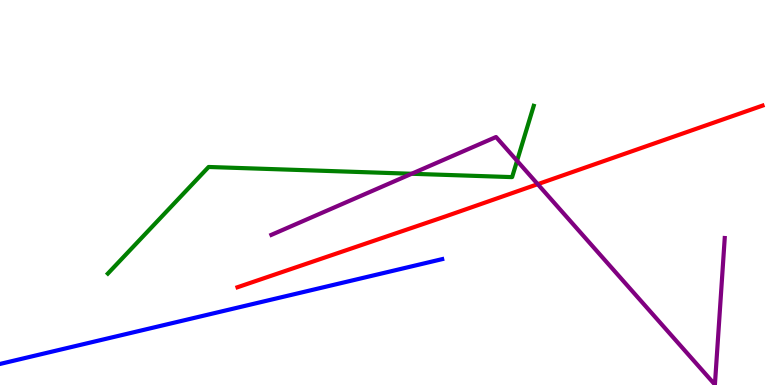[{'lines': ['blue', 'red'], 'intersections': []}, {'lines': ['green', 'red'], 'intersections': []}, {'lines': ['purple', 'red'], 'intersections': [{'x': 6.94, 'y': 5.22}]}, {'lines': ['blue', 'green'], 'intersections': []}, {'lines': ['blue', 'purple'], 'intersections': []}, {'lines': ['green', 'purple'], 'intersections': [{'x': 5.31, 'y': 5.49}, {'x': 6.67, 'y': 5.82}]}]